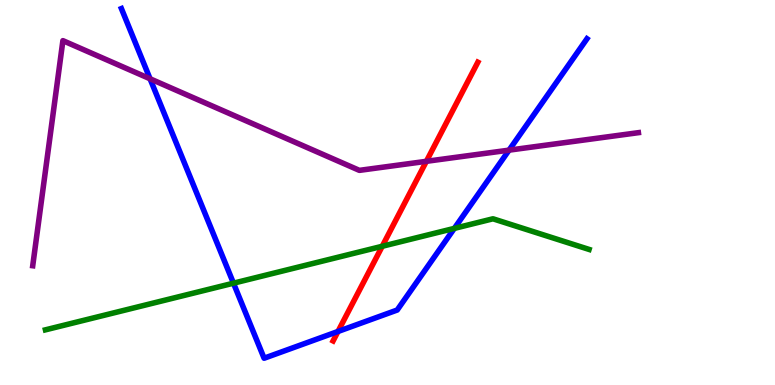[{'lines': ['blue', 'red'], 'intersections': [{'x': 4.36, 'y': 1.39}]}, {'lines': ['green', 'red'], 'intersections': [{'x': 4.93, 'y': 3.6}]}, {'lines': ['purple', 'red'], 'intersections': [{'x': 5.5, 'y': 5.81}]}, {'lines': ['blue', 'green'], 'intersections': [{'x': 3.01, 'y': 2.64}, {'x': 5.86, 'y': 4.07}]}, {'lines': ['blue', 'purple'], 'intersections': [{'x': 1.94, 'y': 7.95}, {'x': 6.57, 'y': 6.1}]}, {'lines': ['green', 'purple'], 'intersections': []}]